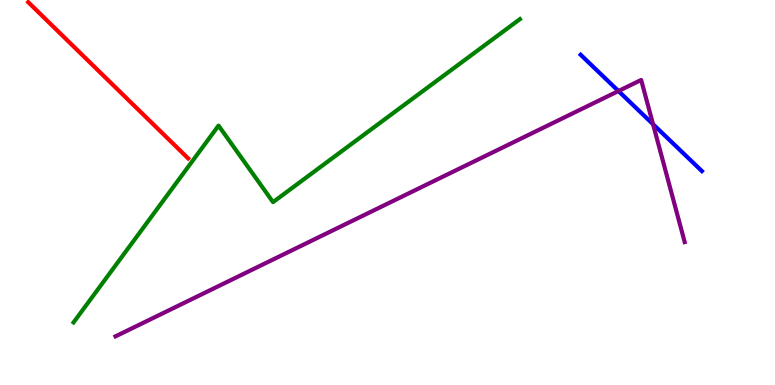[{'lines': ['blue', 'red'], 'intersections': []}, {'lines': ['green', 'red'], 'intersections': []}, {'lines': ['purple', 'red'], 'intersections': []}, {'lines': ['blue', 'green'], 'intersections': []}, {'lines': ['blue', 'purple'], 'intersections': [{'x': 7.98, 'y': 7.64}, {'x': 8.43, 'y': 6.77}]}, {'lines': ['green', 'purple'], 'intersections': []}]